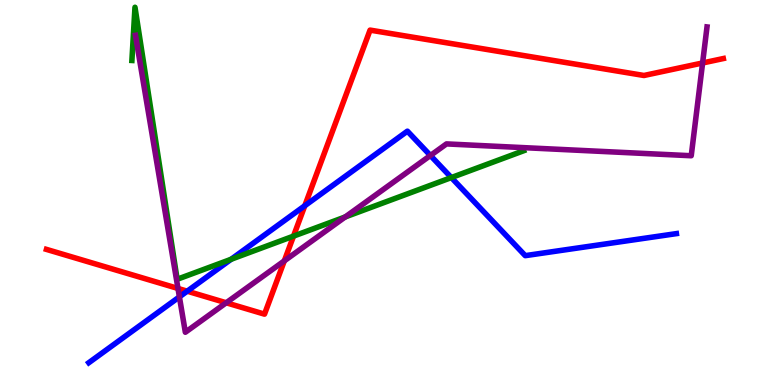[{'lines': ['blue', 'red'], 'intersections': [{'x': 2.42, 'y': 2.44}, {'x': 3.93, 'y': 4.66}]}, {'lines': ['green', 'red'], 'intersections': [{'x': 3.79, 'y': 3.87}]}, {'lines': ['purple', 'red'], 'intersections': [{'x': 2.3, 'y': 2.51}, {'x': 2.92, 'y': 2.14}, {'x': 3.67, 'y': 3.22}, {'x': 9.07, 'y': 8.36}]}, {'lines': ['blue', 'green'], 'intersections': [{'x': 2.98, 'y': 3.27}, {'x': 5.82, 'y': 5.39}]}, {'lines': ['blue', 'purple'], 'intersections': [{'x': 2.31, 'y': 2.29}, {'x': 5.55, 'y': 5.96}]}, {'lines': ['green', 'purple'], 'intersections': [{'x': 4.45, 'y': 4.36}]}]